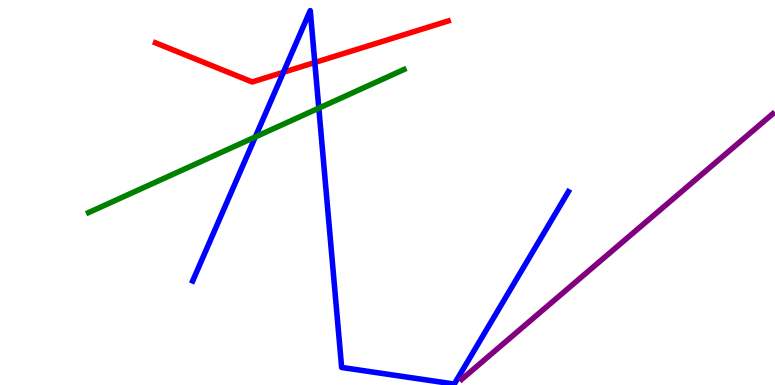[{'lines': ['blue', 'red'], 'intersections': [{'x': 3.66, 'y': 8.12}, {'x': 4.06, 'y': 8.38}]}, {'lines': ['green', 'red'], 'intersections': []}, {'lines': ['purple', 'red'], 'intersections': []}, {'lines': ['blue', 'green'], 'intersections': [{'x': 3.29, 'y': 6.44}, {'x': 4.11, 'y': 7.19}]}, {'lines': ['blue', 'purple'], 'intersections': []}, {'lines': ['green', 'purple'], 'intersections': []}]